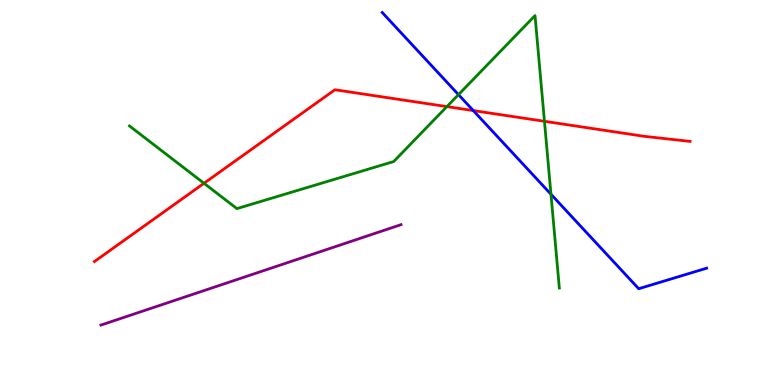[{'lines': ['blue', 'red'], 'intersections': [{'x': 6.11, 'y': 7.13}]}, {'lines': ['green', 'red'], 'intersections': [{'x': 2.63, 'y': 5.24}, {'x': 5.77, 'y': 7.23}, {'x': 7.03, 'y': 6.85}]}, {'lines': ['purple', 'red'], 'intersections': []}, {'lines': ['blue', 'green'], 'intersections': [{'x': 5.92, 'y': 7.54}, {'x': 7.11, 'y': 4.95}]}, {'lines': ['blue', 'purple'], 'intersections': []}, {'lines': ['green', 'purple'], 'intersections': []}]